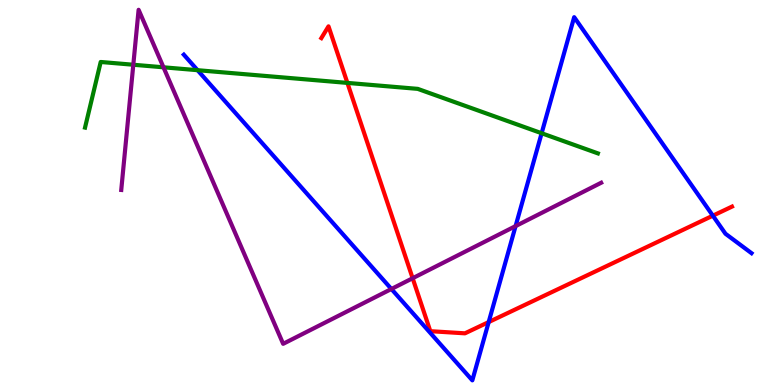[{'lines': ['blue', 'red'], 'intersections': [{'x': 6.31, 'y': 1.63}, {'x': 9.2, 'y': 4.4}]}, {'lines': ['green', 'red'], 'intersections': [{'x': 4.48, 'y': 7.85}]}, {'lines': ['purple', 'red'], 'intersections': [{'x': 5.32, 'y': 2.77}]}, {'lines': ['blue', 'green'], 'intersections': [{'x': 2.55, 'y': 8.18}, {'x': 6.99, 'y': 6.54}]}, {'lines': ['blue', 'purple'], 'intersections': [{'x': 5.05, 'y': 2.49}, {'x': 6.65, 'y': 4.13}]}, {'lines': ['green', 'purple'], 'intersections': [{'x': 1.72, 'y': 8.32}, {'x': 2.11, 'y': 8.25}]}]